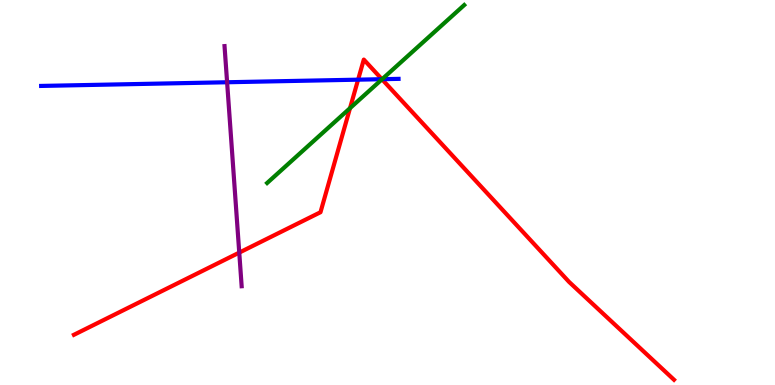[{'lines': ['blue', 'red'], 'intersections': [{'x': 4.62, 'y': 7.93}, {'x': 4.93, 'y': 7.94}]}, {'lines': ['green', 'red'], 'intersections': [{'x': 4.52, 'y': 7.19}, {'x': 4.93, 'y': 7.94}]}, {'lines': ['purple', 'red'], 'intersections': [{'x': 3.09, 'y': 3.44}]}, {'lines': ['blue', 'green'], 'intersections': [{'x': 4.93, 'y': 7.94}]}, {'lines': ['blue', 'purple'], 'intersections': [{'x': 2.93, 'y': 7.86}]}, {'lines': ['green', 'purple'], 'intersections': []}]